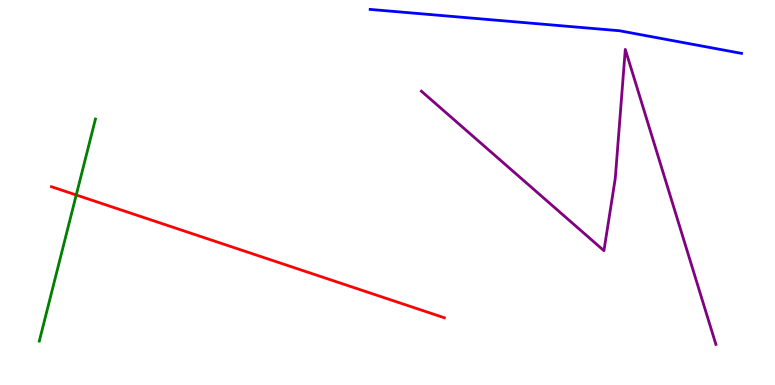[{'lines': ['blue', 'red'], 'intersections': []}, {'lines': ['green', 'red'], 'intersections': [{'x': 0.984, 'y': 4.94}]}, {'lines': ['purple', 'red'], 'intersections': []}, {'lines': ['blue', 'green'], 'intersections': []}, {'lines': ['blue', 'purple'], 'intersections': []}, {'lines': ['green', 'purple'], 'intersections': []}]